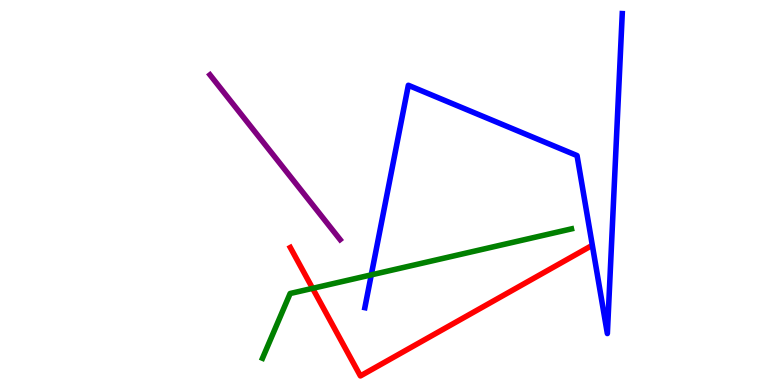[{'lines': ['blue', 'red'], 'intersections': []}, {'lines': ['green', 'red'], 'intersections': [{'x': 4.03, 'y': 2.51}]}, {'lines': ['purple', 'red'], 'intersections': []}, {'lines': ['blue', 'green'], 'intersections': [{'x': 4.79, 'y': 2.86}]}, {'lines': ['blue', 'purple'], 'intersections': []}, {'lines': ['green', 'purple'], 'intersections': []}]